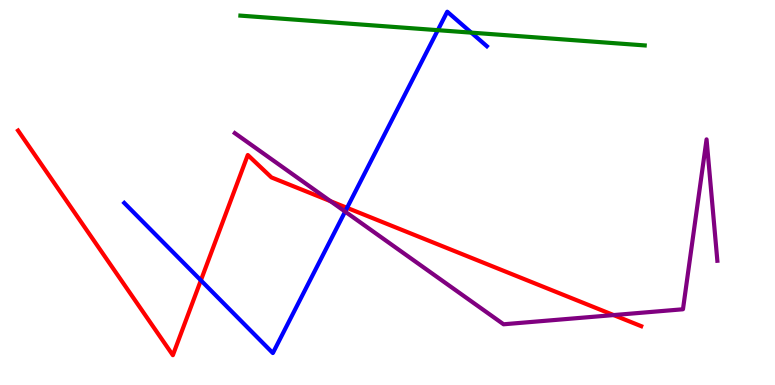[{'lines': ['blue', 'red'], 'intersections': [{'x': 2.59, 'y': 2.72}, {'x': 4.48, 'y': 4.6}]}, {'lines': ['green', 'red'], 'intersections': []}, {'lines': ['purple', 'red'], 'intersections': [{'x': 4.26, 'y': 4.77}, {'x': 7.92, 'y': 1.82}]}, {'lines': ['blue', 'green'], 'intersections': [{'x': 5.65, 'y': 9.22}, {'x': 6.08, 'y': 9.15}]}, {'lines': ['blue', 'purple'], 'intersections': [{'x': 4.45, 'y': 4.5}]}, {'lines': ['green', 'purple'], 'intersections': []}]